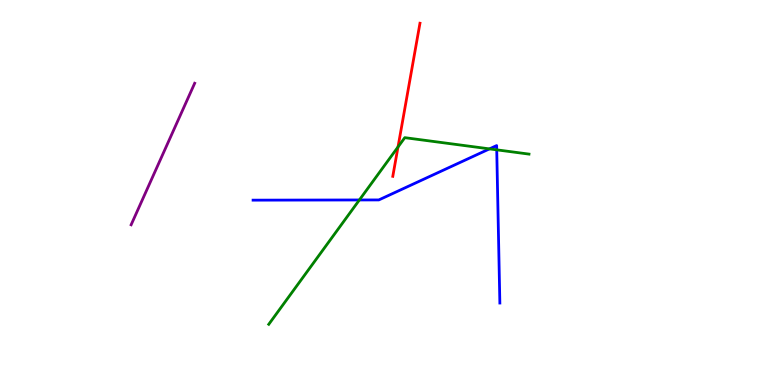[{'lines': ['blue', 'red'], 'intersections': []}, {'lines': ['green', 'red'], 'intersections': [{'x': 5.14, 'y': 6.18}]}, {'lines': ['purple', 'red'], 'intersections': []}, {'lines': ['blue', 'green'], 'intersections': [{'x': 4.64, 'y': 4.81}, {'x': 6.32, 'y': 6.13}, {'x': 6.41, 'y': 6.11}]}, {'lines': ['blue', 'purple'], 'intersections': []}, {'lines': ['green', 'purple'], 'intersections': []}]